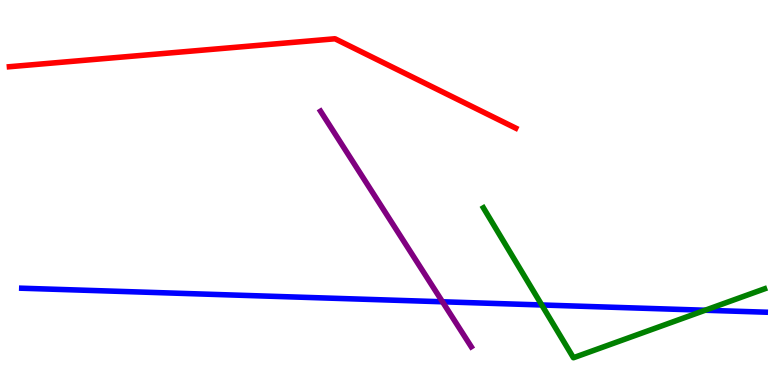[{'lines': ['blue', 'red'], 'intersections': []}, {'lines': ['green', 'red'], 'intersections': []}, {'lines': ['purple', 'red'], 'intersections': []}, {'lines': ['blue', 'green'], 'intersections': [{'x': 6.99, 'y': 2.08}, {'x': 9.1, 'y': 1.94}]}, {'lines': ['blue', 'purple'], 'intersections': [{'x': 5.71, 'y': 2.16}]}, {'lines': ['green', 'purple'], 'intersections': []}]